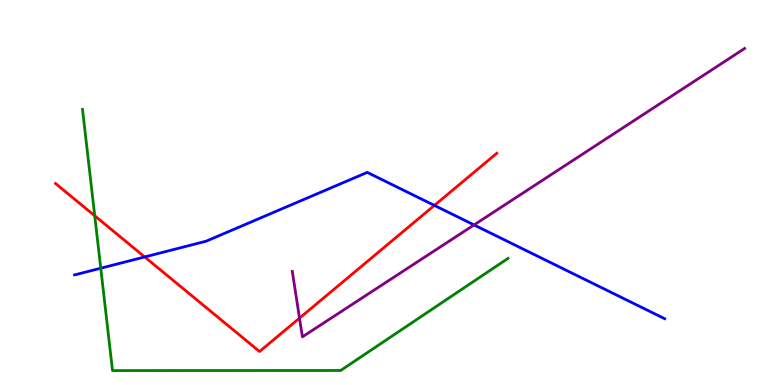[{'lines': ['blue', 'red'], 'intersections': [{'x': 1.87, 'y': 3.33}, {'x': 5.61, 'y': 4.66}]}, {'lines': ['green', 'red'], 'intersections': [{'x': 1.22, 'y': 4.4}]}, {'lines': ['purple', 'red'], 'intersections': [{'x': 3.86, 'y': 1.74}]}, {'lines': ['blue', 'green'], 'intersections': [{'x': 1.3, 'y': 3.03}]}, {'lines': ['blue', 'purple'], 'intersections': [{'x': 6.12, 'y': 4.16}]}, {'lines': ['green', 'purple'], 'intersections': []}]